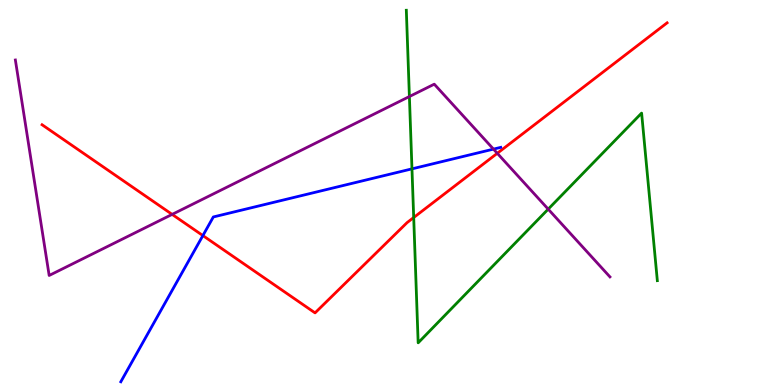[{'lines': ['blue', 'red'], 'intersections': [{'x': 2.62, 'y': 3.88}]}, {'lines': ['green', 'red'], 'intersections': [{'x': 5.34, 'y': 4.35}]}, {'lines': ['purple', 'red'], 'intersections': [{'x': 2.22, 'y': 4.43}, {'x': 6.42, 'y': 6.02}]}, {'lines': ['blue', 'green'], 'intersections': [{'x': 5.32, 'y': 5.61}]}, {'lines': ['blue', 'purple'], 'intersections': [{'x': 6.37, 'y': 6.13}]}, {'lines': ['green', 'purple'], 'intersections': [{'x': 5.28, 'y': 7.49}, {'x': 7.07, 'y': 4.57}]}]